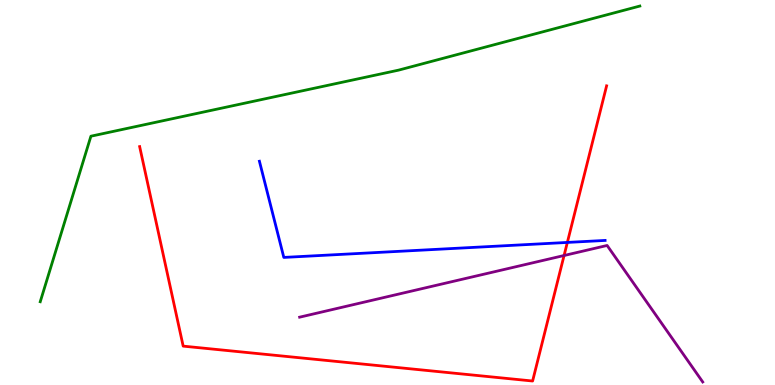[{'lines': ['blue', 'red'], 'intersections': [{'x': 7.32, 'y': 3.7}]}, {'lines': ['green', 'red'], 'intersections': []}, {'lines': ['purple', 'red'], 'intersections': [{'x': 7.28, 'y': 3.36}]}, {'lines': ['blue', 'green'], 'intersections': []}, {'lines': ['blue', 'purple'], 'intersections': []}, {'lines': ['green', 'purple'], 'intersections': []}]